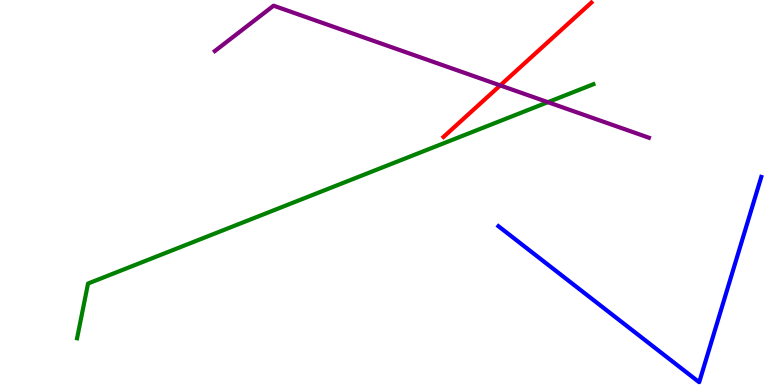[{'lines': ['blue', 'red'], 'intersections': []}, {'lines': ['green', 'red'], 'intersections': []}, {'lines': ['purple', 'red'], 'intersections': [{'x': 6.45, 'y': 7.78}]}, {'lines': ['blue', 'green'], 'intersections': []}, {'lines': ['blue', 'purple'], 'intersections': []}, {'lines': ['green', 'purple'], 'intersections': [{'x': 7.07, 'y': 7.35}]}]